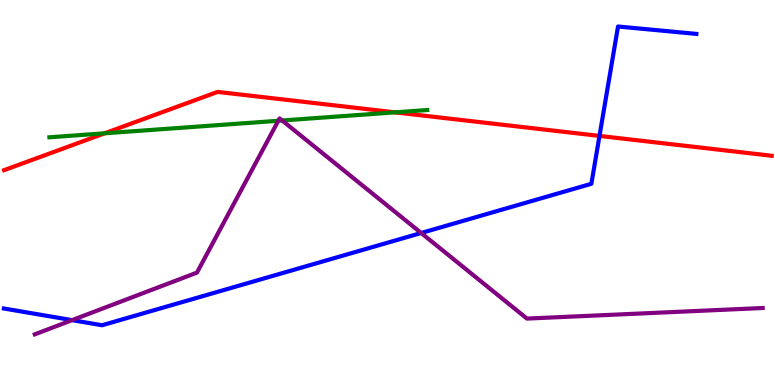[{'lines': ['blue', 'red'], 'intersections': [{'x': 7.74, 'y': 6.47}]}, {'lines': ['green', 'red'], 'intersections': [{'x': 1.35, 'y': 6.54}, {'x': 5.1, 'y': 7.08}]}, {'lines': ['purple', 'red'], 'intersections': []}, {'lines': ['blue', 'green'], 'intersections': []}, {'lines': ['blue', 'purple'], 'intersections': [{'x': 0.93, 'y': 1.68}, {'x': 5.43, 'y': 3.95}]}, {'lines': ['green', 'purple'], 'intersections': [{'x': 3.59, 'y': 6.86}, {'x': 3.64, 'y': 6.87}]}]